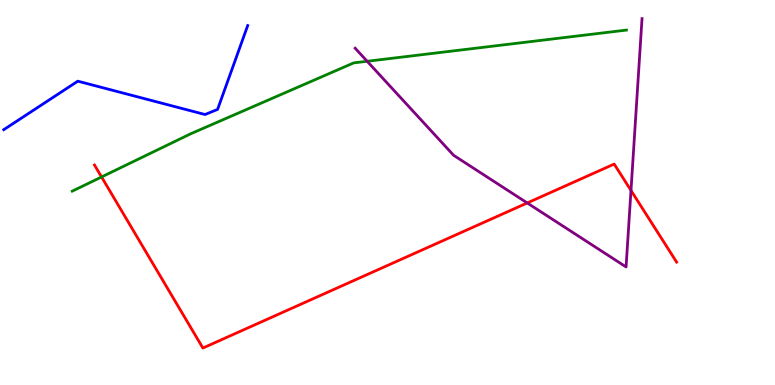[{'lines': ['blue', 'red'], 'intersections': []}, {'lines': ['green', 'red'], 'intersections': [{'x': 1.31, 'y': 5.4}]}, {'lines': ['purple', 'red'], 'intersections': [{'x': 6.8, 'y': 4.73}, {'x': 8.14, 'y': 5.05}]}, {'lines': ['blue', 'green'], 'intersections': []}, {'lines': ['blue', 'purple'], 'intersections': []}, {'lines': ['green', 'purple'], 'intersections': [{'x': 4.74, 'y': 8.41}]}]